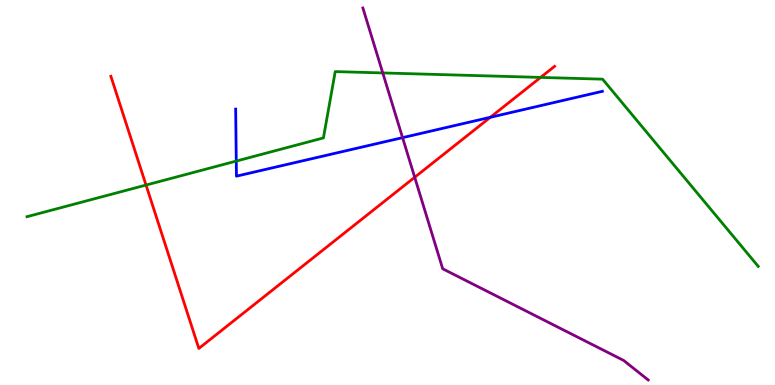[{'lines': ['blue', 'red'], 'intersections': [{'x': 6.33, 'y': 6.95}]}, {'lines': ['green', 'red'], 'intersections': [{'x': 1.88, 'y': 5.19}, {'x': 6.98, 'y': 7.99}]}, {'lines': ['purple', 'red'], 'intersections': [{'x': 5.35, 'y': 5.4}]}, {'lines': ['blue', 'green'], 'intersections': [{'x': 3.05, 'y': 5.82}]}, {'lines': ['blue', 'purple'], 'intersections': [{'x': 5.19, 'y': 6.42}]}, {'lines': ['green', 'purple'], 'intersections': [{'x': 4.94, 'y': 8.11}]}]